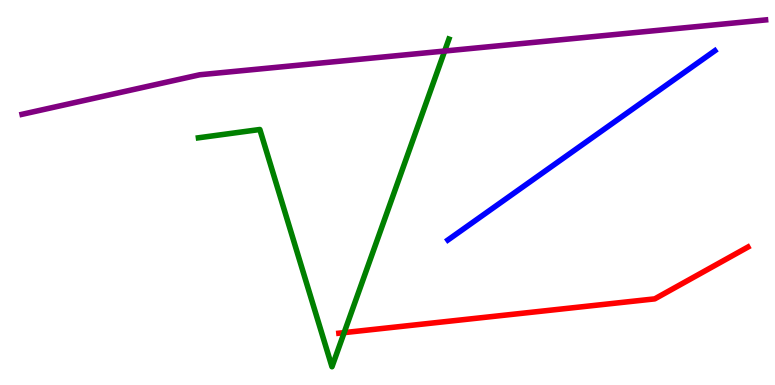[{'lines': ['blue', 'red'], 'intersections': []}, {'lines': ['green', 'red'], 'intersections': [{'x': 4.44, 'y': 1.36}]}, {'lines': ['purple', 'red'], 'intersections': []}, {'lines': ['blue', 'green'], 'intersections': []}, {'lines': ['blue', 'purple'], 'intersections': []}, {'lines': ['green', 'purple'], 'intersections': [{'x': 5.74, 'y': 8.67}]}]